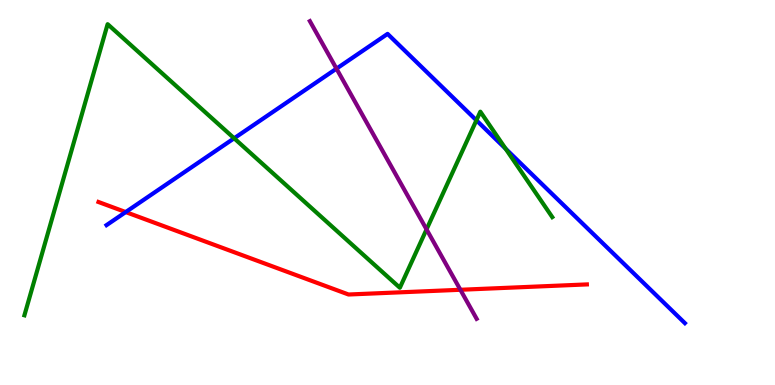[{'lines': ['blue', 'red'], 'intersections': [{'x': 1.62, 'y': 4.49}]}, {'lines': ['green', 'red'], 'intersections': []}, {'lines': ['purple', 'red'], 'intersections': [{'x': 5.94, 'y': 2.47}]}, {'lines': ['blue', 'green'], 'intersections': [{'x': 3.02, 'y': 6.41}, {'x': 6.15, 'y': 6.88}, {'x': 6.52, 'y': 6.14}]}, {'lines': ['blue', 'purple'], 'intersections': [{'x': 4.34, 'y': 8.22}]}, {'lines': ['green', 'purple'], 'intersections': [{'x': 5.5, 'y': 4.04}]}]